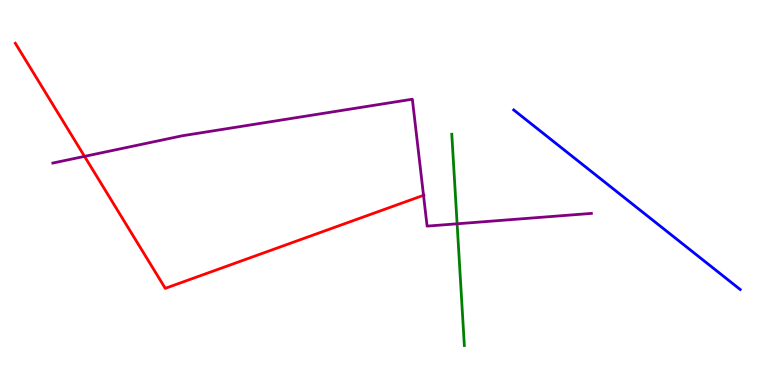[{'lines': ['blue', 'red'], 'intersections': []}, {'lines': ['green', 'red'], 'intersections': []}, {'lines': ['purple', 'red'], 'intersections': [{'x': 1.09, 'y': 5.94}, {'x': 5.46, 'y': 4.93}]}, {'lines': ['blue', 'green'], 'intersections': []}, {'lines': ['blue', 'purple'], 'intersections': []}, {'lines': ['green', 'purple'], 'intersections': [{'x': 5.9, 'y': 4.19}]}]